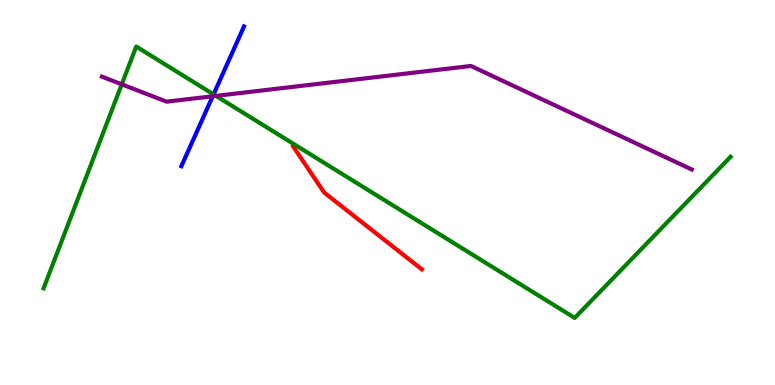[{'lines': ['blue', 'red'], 'intersections': []}, {'lines': ['green', 'red'], 'intersections': []}, {'lines': ['purple', 'red'], 'intersections': []}, {'lines': ['blue', 'green'], 'intersections': [{'x': 2.76, 'y': 7.55}]}, {'lines': ['blue', 'purple'], 'intersections': [{'x': 2.74, 'y': 7.5}]}, {'lines': ['green', 'purple'], 'intersections': [{'x': 1.57, 'y': 7.81}, {'x': 2.79, 'y': 7.51}]}]